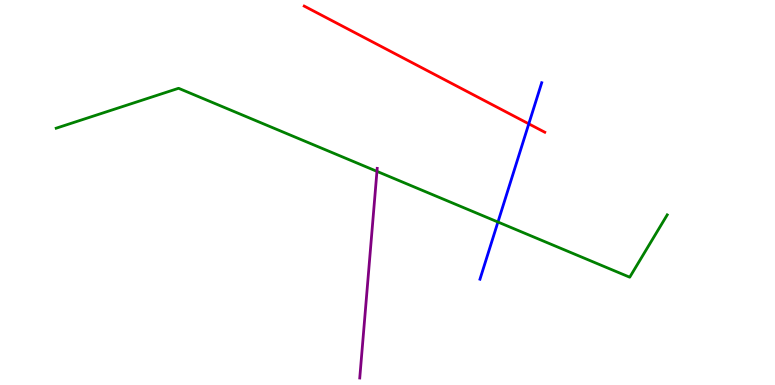[{'lines': ['blue', 'red'], 'intersections': [{'x': 6.82, 'y': 6.78}]}, {'lines': ['green', 'red'], 'intersections': []}, {'lines': ['purple', 'red'], 'intersections': []}, {'lines': ['blue', 'green'], 'intersections': [{'x': 6.43, 'y': 4.23}]}, {'lines': ['blue', 'purple'], 'intersections': []}, {'lines': ['green', 'purple'], 'intersections': [{'x': 4.86, 'y': 5.55}]}]